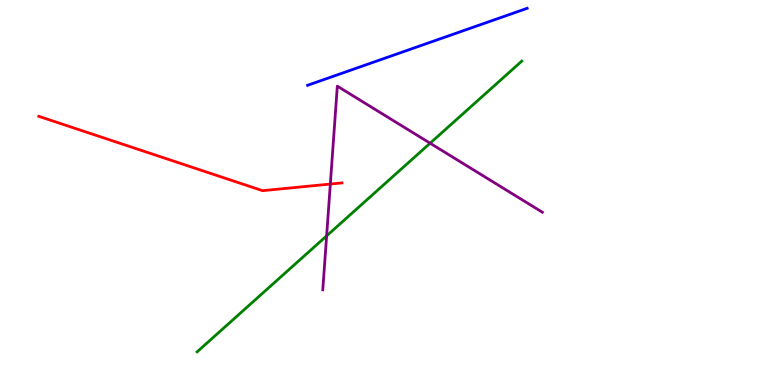[{'lines': ['blue', 'red'], 'intersections': []}, {'lines': ['green', 'red'], 'intersections': []}, {'lines': ['purple', 'red'], 'intersections': [{'x': 4.26, 'y': 5.22}]}, {'lines': ['blue', 'green'], 'intersections': []}, {'lines': ['blue', 'purple'], 'intersections': []}, {'lines': ['green', 'purple'], 'intersections': [{'x': 4.21, 'y': 3.87}, {'x': 5.55, 'y': 6.28}]}]